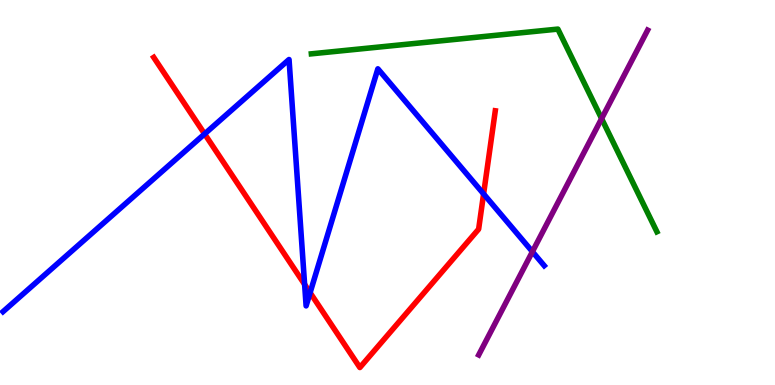[{'lines': ['blue', 'red'], 'intersections': [{'x': 2.64, 'y': 6.52}, {'x': 3.93, 'y': 2.61}, {'x': 4.0, 'y': 2.4}, {'x': 6.24, 'y': 4.96}]}, {'lines': ['green', 'red'], 'intersections': []}, {'lines': ['purple', 'red'], 'intersections': []}, {'lines': ['blue', 'green'], 'intersections': []}, {'lines': ['blue', 'purple'], 'intersections': [{'x': 6.87, 'y': 3.46}]}, {'lines': ['green', 'purple'], 'intersections': [{'x': 7.76, 'y': 6.92}]}]